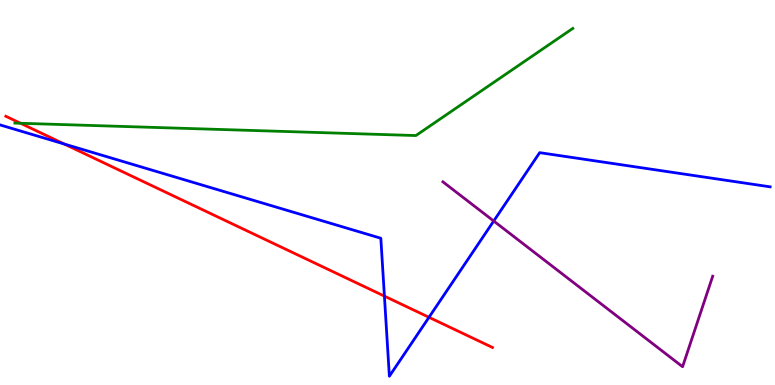[{'lines': ['blue', 'red'], 'intersections': [{'x': 0.829, 'y': 6.26}, {'x': 4.96, 'y': 2.31}, {'x': 5.54, 'y': 1.76}]}, {'lines': ['green', 'red'], 'intersections': [{'x': 0.265, 'y': 6.8}]}, {'lines': ['purple', 'red'], 'intersections': []}, {'lines': ['blue', 'green'], 'intersections': []}, {'lines': ['blue', 'purple'], 'intersections': [{'x': 6.37, 'y': 4.26}]}, {'lines': ['green', 'purple'], 'intersections': []}]